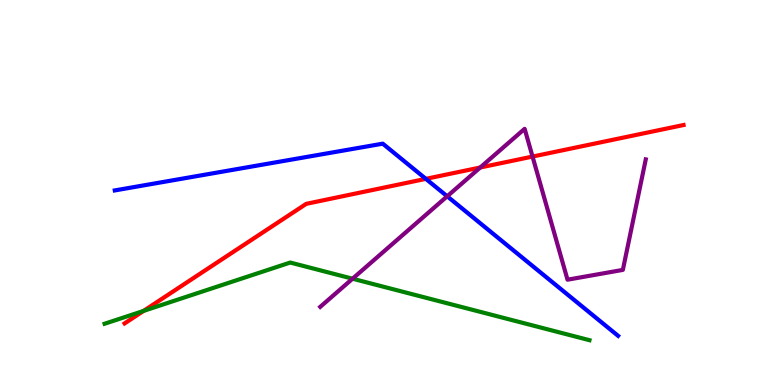[{'lines': ['blue', 'red'], 'intersections': [{'x': 5.49, 'y': 5.35}]}, {'lines': ['green', 'red'], 'intersections': [{'x': 1.85, 'y': 1.92}]}, {'lines': ['purple', 'red'], 'intersections': [{'x': 6.2, 'y': 5.65}, {'x': 6.87, 'y': 5.93}]}, {'lines': ['blue', 'green'], 'intersections': []}, {'lines': ['blue', 'purple'], 'intersections': [{'x': 5.77, 'y': 4.9}]}, {'lines': ['green', 'purple'], 'intersections': [{'x': 4.55, 'y': 2.76}]}]